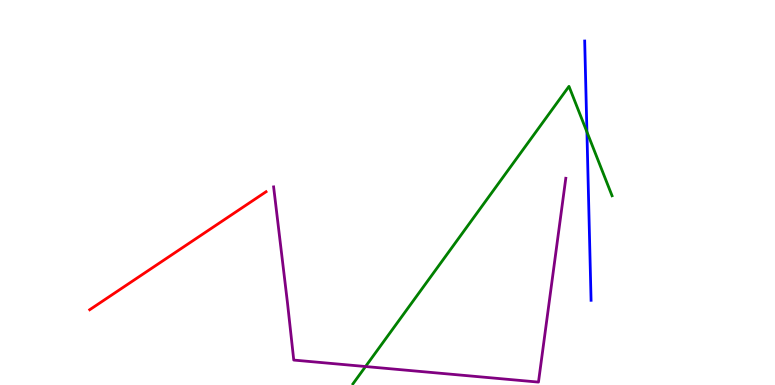[{'lines': ['blue', 'red'], 'intersections': []}, {'lines': ['green', 'red'], 'intersections': []}, {'lines': ['purple', 'red'], 'intersections': []}, {'lines': ['blue', 'green'], 'intersections': [{'x': 7.57, 'y': 6.57}]}, {'lines': ['blue', 'purple'], 'intersections': []}, {'lines': ['green', 'purple'], 'intersections': [{'x': 4.72, 'y': 0.48}]}]